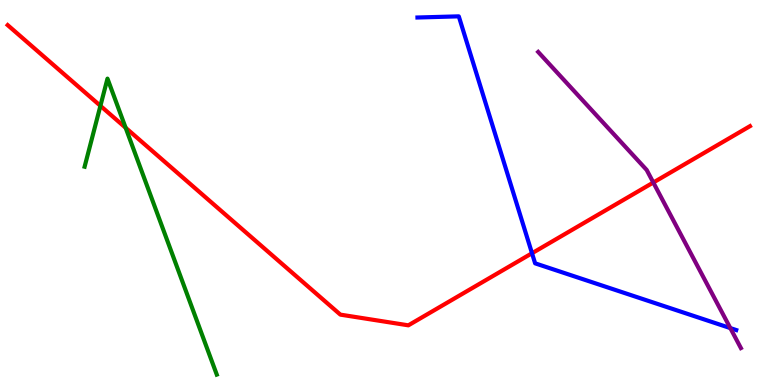[{'lines': ['blue', 'red'], 'intersections': [{'x': 6.86, 'y': 3.42}]}, {'lines': ['green', 'red'], 'intersections': [{'x': 1.3, 'y': 7.25}, {'x': 1.62, 'y': 6.68}]}, {'lines': ['purple', 'red'], 'intersections': [{'x': 8.43, 'y': 5.26}]}, {'lines': ['blue', 'green'], 'intersections': []}, {'lines': ['blue', 'purple'], 'intersections': [{'x': 9.42, 'y': 1.48}]}, {'lines': ['green', 'purple'], 'intersections': []}]